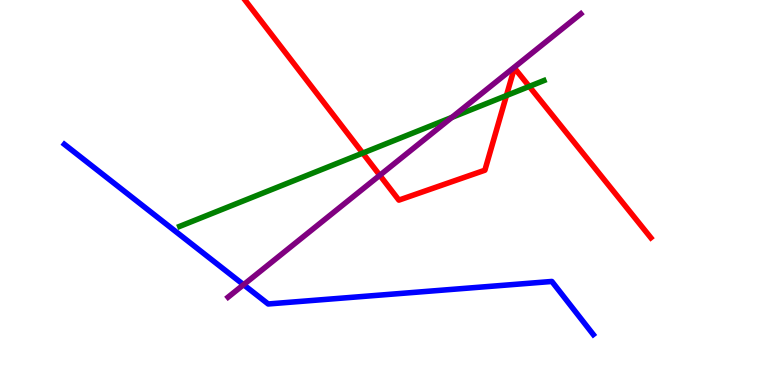[{'lines': ['blue', 'red'], 'intersections': []}, {'lines': ['green', 'red'], 'intersections': [{'x': 4.68, 'y': 6.02}, {'x': 6.53, 'y': 7.52}, {'x': 6.83, 'y': 7.76}]}, {'lines': ['purple', 'red'], 'intersections': [{'x': 4.9, 'y': 5.45}]}, {'lines': ['blue', 'green'], 'intersections': []}, {'lines': ['blue', 'purple'], 'intersections': [{'x': 3.14, 'y': 2.61}]}, {'lines': ['green', 'purple'], 'intersections': [{'x': 5.83, 'y': 6.95}]}]